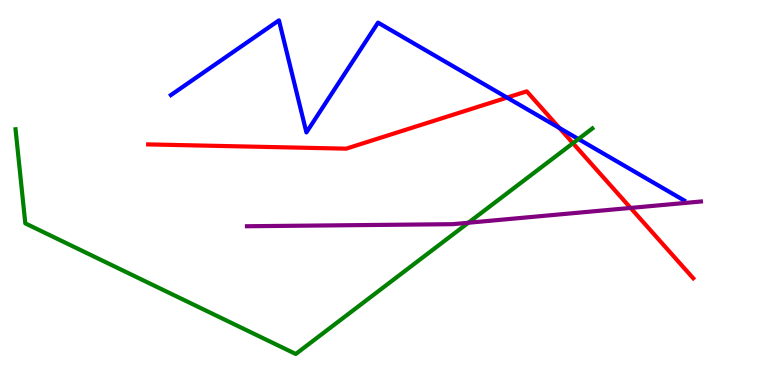[{'lines': ['blue', 'red'], 'intersections': [{'x': 6.54, 'y': 7.47}, {'x': 7.22, 'y': 6.68}]}, {'lines': ['green', 'red'], 'intersections': [{'x': 7.39, 'y': 6.28}]}, {'lines': ['purple', 'red'], 'intersections': [{'x': 8.14, 'y': 4.6}]}, {'lines': ['blue', 'green'], 'intersections': [{'x': 7.46, 'y': 6.39}]}, {'lines': ['blue', 'purple'], 'intersections': []}, {'lines': ['green', 'purple'], 'intersections': [{'x': 6.04, 'y': 4.21}]}]